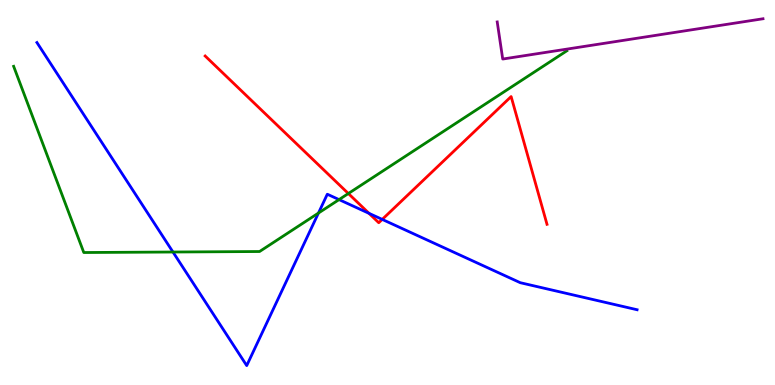[{'lines': ['blue', 'red'], 'intersections': [{'x': 4.76, 'y': 4.46}, {'x': 4.93, 'y': 4.3}]}, {'lines': ['green', 'red'], 'intersections': [{'x': 4.49, 'y': 4.97}]}, {'lines': ['purple', 'red'], 'intersections': []}, {'lines': ['blue', 'green'], 'intersections': [{'x': 2.23, 'y': 3.45}, {'x': 4.11, 'y': 4.47}, {'x': 4.37, 'y': 4.82}]}, {'lines': ['blue', 'purple'], 'intersections': []}, {'lines': ['green', 'purple'], 'intersections': []}]